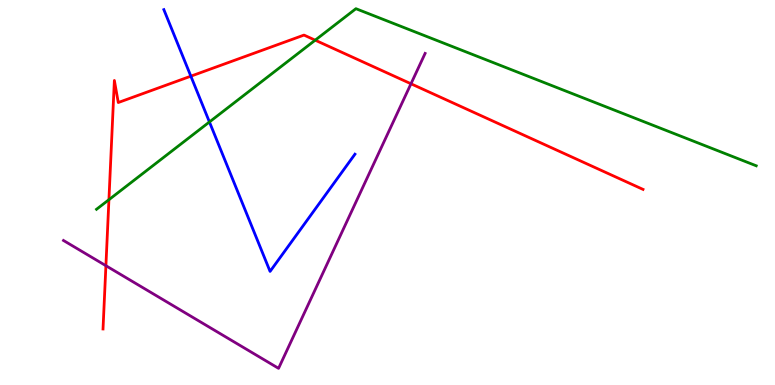[{'lines': ['blue', 'red'], 'intersections': [{'x': 2.46, 'y': 8.02}]}, {'lines': ['green', 'red'], 'intersections': [{'x': 1.41, 'y': 4.81}, {'x': 4.07, 'y': 8.96}]}, {'lines': ['purple', 'red'], 'intersections': [{'x': 1.37, 'y': 3.1}, {'x': 5.3, 'y': 7.82}]}, {'lines': ['blue', 'green'], 'intersections': [{'x': 2.7, 'y': 6.83}]}, {'lines': ['blue', 'purple'], 'intersections': []}, {'lines': ['green', 'purple'], 'intersections': []}]